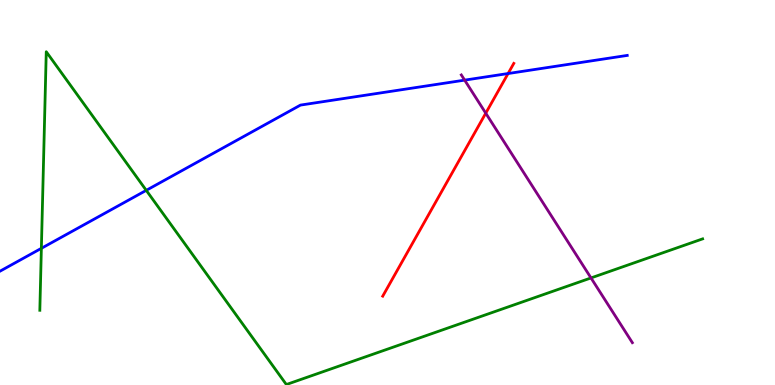[{'lines': ['blue', 'red'], 'intersections': [{'x': 6.56, 'y': 8.09}]}, {'lines': ['green', 'red'], 'intersections': []}, {'lines': ['purple', 'red'], 'intersections': [{'x': 6.27, 'y': 7.06}]}, {'lines': ['blue', 'green'], 'intersections': [{'x': 0.534, 'y': 3.55}, {'x': 1.89, 'y': 5.06}]}, {'lines': ['blue', 'purple'], 'intersections': [{'x': 6.0, 'y': 7.92}]}, {'lines': ['green', 'purple'], 'intersections': [{'x': 7.63, 'y': 2.78}]}]